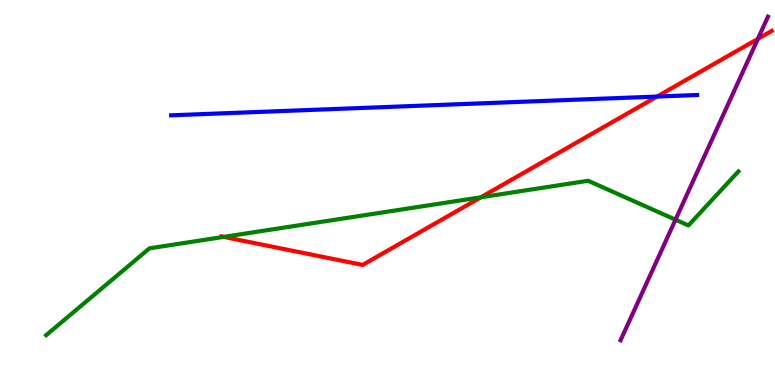[{'lines': ['blue', 'red'], 'intersections': [{'x': 8.48, 'y': 7.49}]}, {'lines': ['green', 'red'], 'intersections': [{'x': 2.89, 'y': 3.85}, {'x': 6.21, 'y': 4.88}]}, {'lines': ['purple', 'red'], 'intersections': [{'x': 9.78, 'y': 8.99}]}, {'lines': ['blue', 'green'], 'intersections': []}, {'lines': ['blue', 'purple'], 'intersections': []}, {'lines': ['green', 'purple'], 'intersections': [{'x': 8.72, 'y': 4.29}]}]